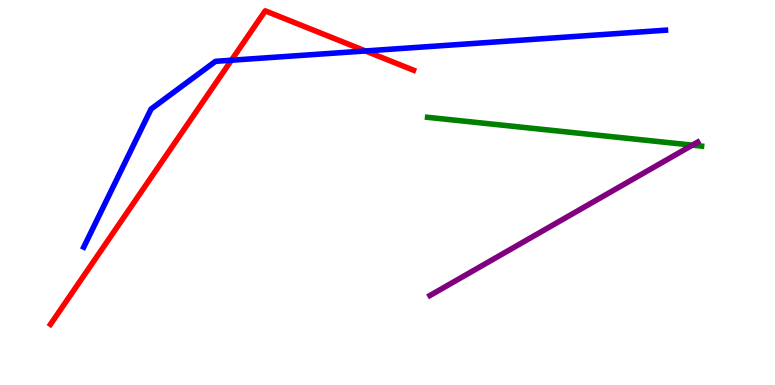[{'lines': ['blue', 'red'], 'intersections': [{'x': 2.99, 'y': 8.44}, {'x': 4.72, 'y': 8.68}]}, {'lines': ['green', 'red'], 'intersections': []}, {'lines': ['purple', 'red'], 'intersections': []}, {'lines': ['blue', 'green'], 'intersections': []}, {'lines': ['blue', 'purple'], 'intersections': []}, {'lines': ['green', 'purple'], 'intersections': [{'x': 8.93, 'y': 6.23}]}]